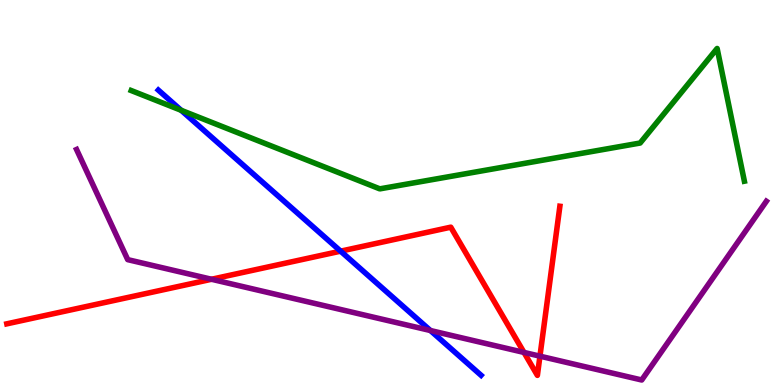[{'lines': ['blue', 'red'], 'intersections': [{'x': 4.39, 'y': 3.48}]}, {'lines': ['green', 'red'], 'intersections': []}, {'lines': ['purple', 'red'], 'intersections': [{'x': 2.73, 'y': 2.75}, {'x': 6.76, 'y': 0.846}, {'x': 6.97, 'y': 0.749}]}, {'lines': ['blue', 'green'], 'intersections': [{'x': 2.34, 'y': 7.13}]}, {'lines': ['blue', 'purple'], 'intersections': [{'x': 5.55, 'y': 1.42}]}, {'lines': ['green', 'purple'], 'intersections': []}]